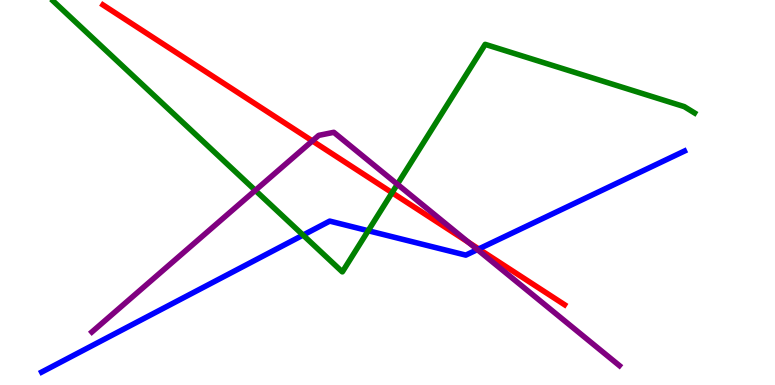[{'lines': ['blue', 'red'], 'intersections': [{'x': 6.18, 'y': 3.53}]}, {'lines': ['green', 'red'], 'intersections': [{'x': 5.06, 'y': 4.99}]}, {'lines': ['purple', 'red'], 'intersections': [{'x': 4.03, 'y': 6.34}, {'x': 6.04, 'y': 3.71}]}, {'lines': ['blue', 'green'], 'intersections': [{'x': 3.91, 'y': 3.89}, {'x': 4.75, 'y': 4.01}]}, {'lines': ['blue', 'purple'], 'intersections': [{'x': 6.16, 'y': 3.52}]}, {'lines': ['green', 'purple'], 'intersections': [{'x': 3.29, 'y': 5.06}, {'x': 5.13, 'y': 5.21}]}]